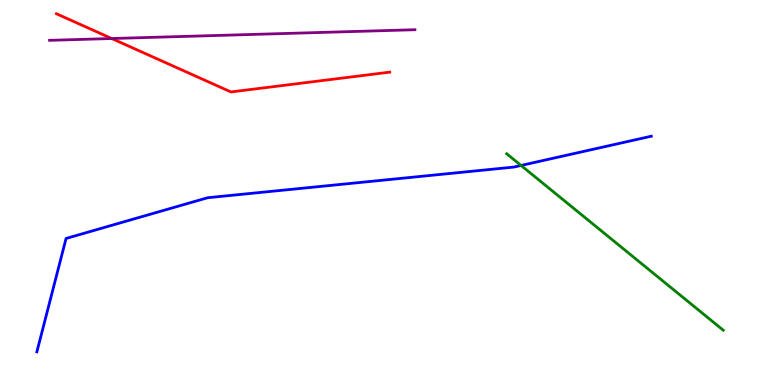[{'lines': ['blue', 'red'], 'intersections': []}, {'lines': ['green', 'red'], 'intersections': []}, {'lines': ['purple', 'red'], 'intersections': [{'x': 1.44, 'y': 9.0}]}, {'lines': ['blue', 'green'], 'intersections': [{'x': 6.72, 'y': 5.7}]}, {'lines': ['blue', 'purple'], 'intersections': []}, {'lines': ['green', 'purple'], 'intersections': []}]